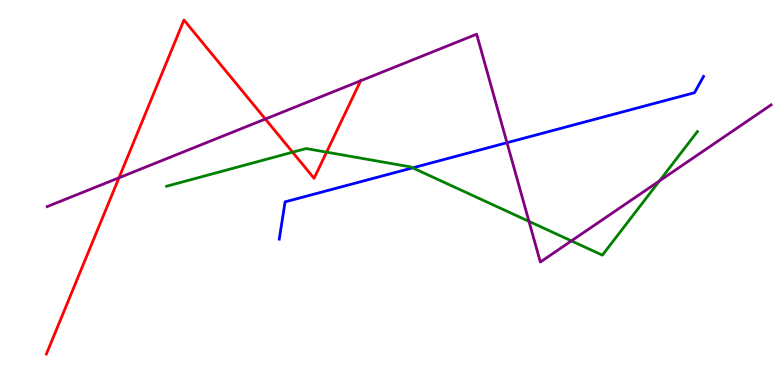[{'lines': ['blue', 'red'], 'intersections': []}, {'lines': ['green', 'red'], 'intersections': [{'x': 3.78, 'y': 6.05}, {'x': 4.21, 'y': 6.05}]}, {'lines': ['purple', 'red'], 'intersections': [{'x': 1.54, 'y': 5.38}, {'x': 3.42, 'y': 6.91}, {'x': 4.65, 'y': 7.9}]}, {'lines': ['blue', 'green'], 'intersections': [{'x': 5.32, 'y': 5.64}]}, {'lines': ['blue', 'purple'], 'intersections': [{'x': 6.54, 'y': 6.29}]}, {'lines': ['green', 'purple'], 'intersections': [{'x': 6.83, 'y': 4.25}, {'x': 7.37, 'y': 3.74}, {'x': 8.51, 'y': 5.3}]}]